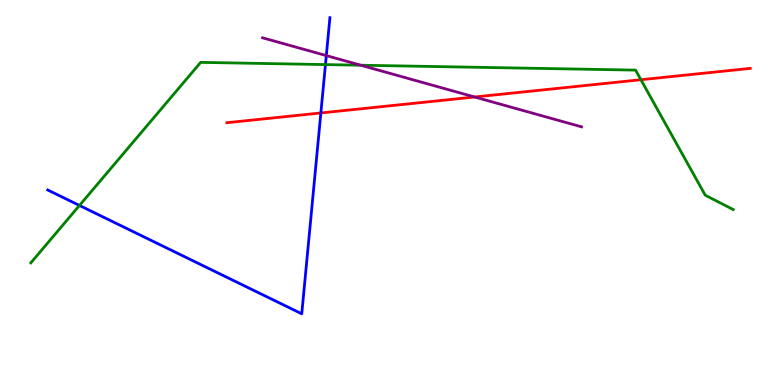[{'lines': ['blue', 'red'], 'intersections': [{'x': 4.14, 'y': 7.07}]}, {'lines': ['green', 'red'], 'intersections': [{'x': 8.27, 'y': 7.93}]}, {'lines': ['purple', 'red'], 'intersections': [{'x': 6.12, 'y': 7.48}]}, {'lines': ['blue', 'green'], 'intersections': [{'x': 1.03, 'y': 4.66}, {'x': 4.2, 'y': 8.32}]}, {'lines': ['blue', 'purple'], 'intersections': [{'x': 4.21, 'y': 8.56}]}, {'lines': ['green', 'purple'], 'intersections': [{'x': 4.66, 'y': 8.31}]}]